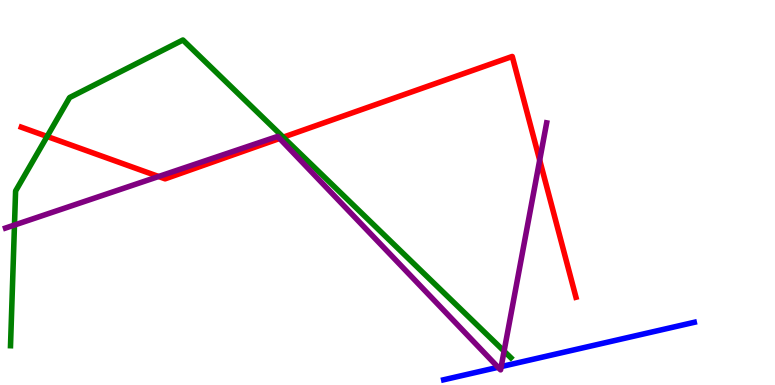[{'lines': ['blue', 'red'], 'intersections': []}, {'lines': ['green', 'red'], 'intersections': [{'x': 0.608, 'y': 6.46}, {'x': 3.65, 'y': 6.44}]}, {'lines': ['purple', 'red'], 'intersections': [{'x': 2.05, 'y': 5.42}, {'x': 3.61, 'y': 6.4}, {'x': 6.96, 'y': 5.84}]}, {'lines': ['blue', 'green'], 'intersections': []}, {'lines': ['blue', 'purple'], 'intersections': [{'x': 6.43, 'y': 0.46}, {'x': 6.47, 'y': 0.478}]}, {'lines': ['green', 'purple'], 'intersections': [{'x': 0.187, 'y': 4.15}, {'x': 6.5, 'y': 0.879}]}]